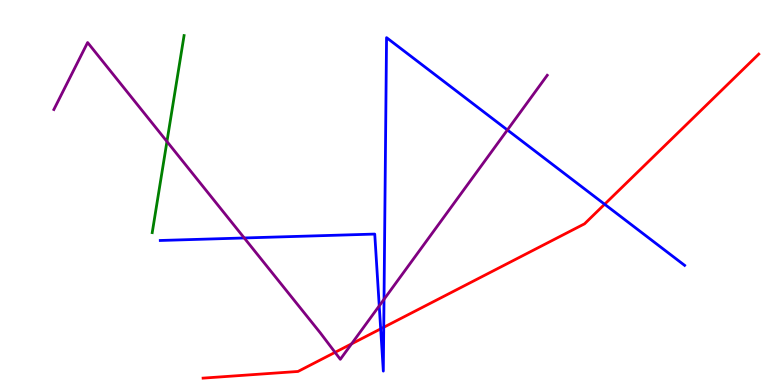[{'lines': ['blue', 'red'], 'intersections': [{'x': 4.91, 'y': 1.46}, {'x': 4.95, 'y': 1.5}, {'x': 7.8, 'y': 4.69}]}, {'lines': ['green', 'red'], 'intersections': []}, {'lines': ['purple', 'red'], 'intersections': [{'x': 4.32, 'y': 0.848}, {'x': 4.54, 'y': 1.07}]}, {'lines': ['blue', 'green'], 'intersections': []}, {'lines': ['blue', 'purple'], 'intersections': [{'x': 3.15, 'y': 3.82}, {'x': 4.89, 'y': 2.06}, {'x': 4.96, 'y': 2.23}, {'x': 6.55, 'y': 6.62}]}, {'lines': ['green', 'purple'], 'intersections': [{'x': 2.15, 'y': 6.32}]}]